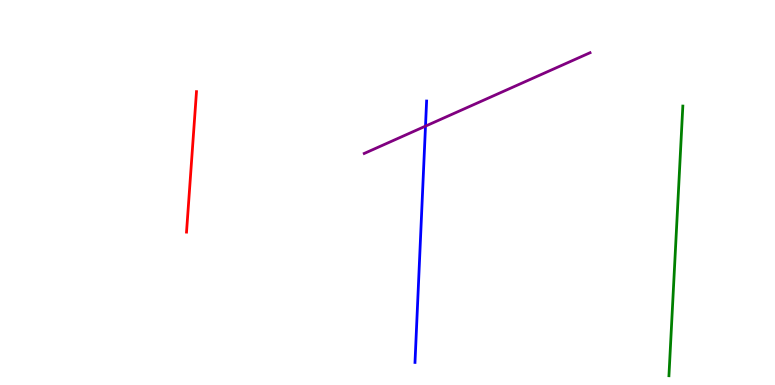[{'lines': ['blue', 'red'], 'intersections': []}, {'lines': ['green', 'red'], 'intersections': []}, {'lines': ['purple', 'red'], 'intersections': []}, {'lines': ['blue', 'green'], 'intersections': []}, {'lines': ['blue', 'purple'], 'intersections': [{'x': 5.49, 'y': 6.72}]}, {'lines': ['green', 'purple'], 'intersections': []}]